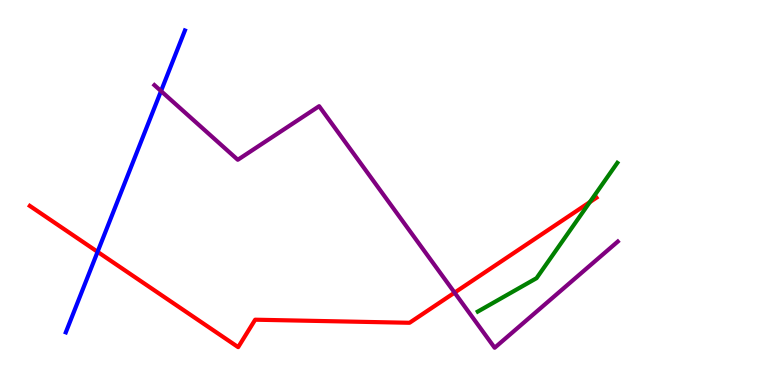[{'lines': ['blue', 'red'], 'intersections': [{'x': 1.26, 'y': 3.46}]}, {'lines': ['green', 'red'], 'intersections': [{'x': 7.61, 'y': 4.75}]}, {'lines': ['purple', 'red'], 'intersections': [{'x': 5.87, 'y': 2.4}]}, {'lines': ['blue', 'green'], 'intersections': []}, {'lines': ['blue', 'purple'], 'intersections': [{'x': 2.08, 'y': 7.64}]}, {'lines': ['green', 'purple'], 'intersections': []}]